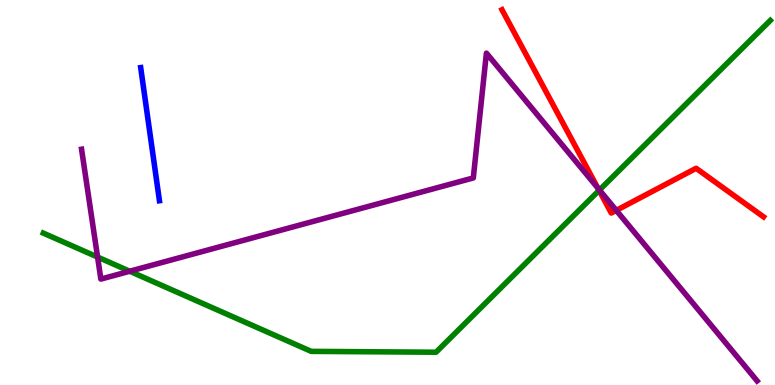[{'lines': ['blue', 'red'], 'intersections': []}, {'lines': ['green', 'red'], 'intersections': [{'x': 7.73, 'y': 5.05}]}, {'lines': ['purple', 'red'], 'intersections': [{'x': 7.71, 'y': 5.12}, {'x': 7.95, 'y': 4.54}]}, {'lines': ['blue', 'green'], 'intersections': []}, {'lines': ['blue', 'purple'], 'intersections': []}, {'lines': ['green', 'purple'], 'intersections': [{'x': 1.26, 'y': 3.32}, {'x': 1.67, 'y': 2.95}, {'x': 7.74, 'y': 5.06}]}]